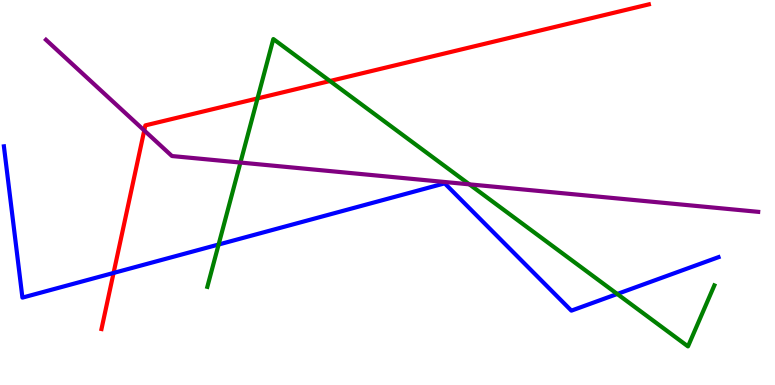[{'lines': ['blue', 'red'], 'intersections': [{'x': 1.47, 'y': 2.91}]}, {'lines': ['green', 'red'], 'intersections': [{'x': 3.32, 'y': 7.44}, {'x': 4.26, 'y': 7.9}]}, {'lines': ['purple', 'red'], 'intersections': [{'x': 1.86, 'y': 6.61}]}, {'lines': ['blue', 'green'], 'intersections': [{'x': 2.82, 'y': 3.65}, {'x': 7.96, 'y': 2.36}]}, {'lines': ['blue', 'purple'], 'intersections': []}, {'lines': ['green', 'purple'], 'intersections': [{'x': 3.1, 'y': 5.78}, {'x': 6.06, 'y': 5.21}]}]